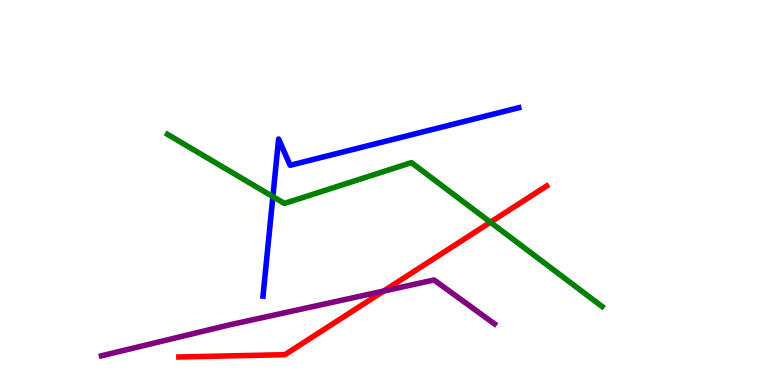[{'lines': ['blue', 'red'], 'intersections': []}, {'lines': ['green', 'red'], 'intersections': [{'x': 6.33, 'y': 4.23}]}, {'lines': ['purple', 'red'], 'intersections': [{'x': 4.95, 'y': 2.44}]}, {'lines': ['blue', 'green'], 'intersections': [{'x': 3.52, 'y': 4.89}]}, {'lines': ['blue', 'purple'], 'intersections': []}, {'lines': ['green', 'purple'], 'intersections': []}]